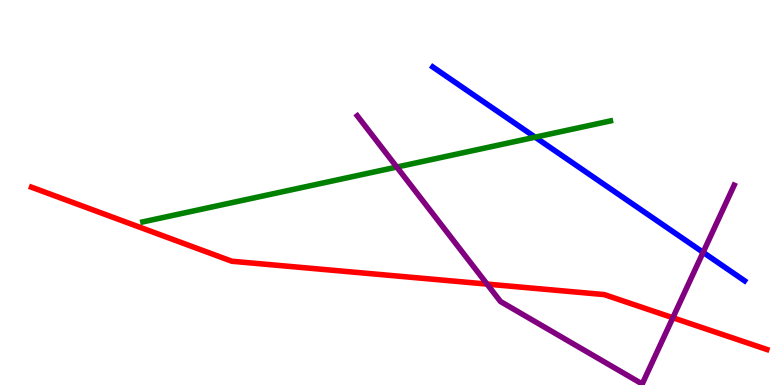[{'lines': ['blue', 'red'], 'intersections': []}, {'lines': ['green', 'red'], 'intersections': []}, {'lines': ['purple', 'red'], 'intersections': [{'x': 6.28, 'y': 2.62}, {'x': 8.68, 'y': 1.75}]}, {'lines': ['blue', 'green'], 'intersections': [{'x': 6.91, 'y': 6.44}]}, {'lines': ['blue', 'purple'], 'intersections': [{'x': 9.07, 'y': 3.45}]}, {'lines': ['green', 'purple'], 'intersections': [{'x': 5.12, 'y': 5.66}]}]